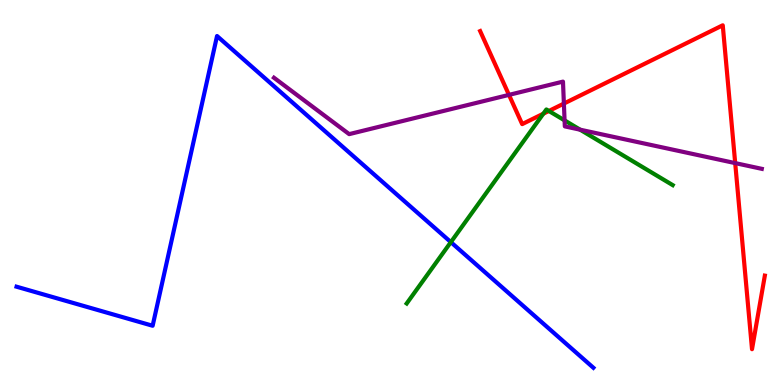[{'lines': ['blue', 'red'], 'intersections': []}, {'lines': ['green', 'red'], 'intersections': [{'x': 7.01, 'y': 7.05}, {'x': 7.08, 'y': 7.12}]}, {'lines': ['purple', 'red'], 'intersections': [{'x': 6.57, 'y': 7.54}, {'x': 7.28, 'y': 7.31}, {'x': 9.49, 'y': 5.76}]}, {'lines': ['blue', 'green'], 'intersections': [{'x': 5.82, 'y': 3.71}]}, {'lines': ['blue', 'purple'], 'intersections': []}, {'lines': ['green', 'purple'], 'intersections': [{'x': 7.28, 'y': 6.87}, {'x': 7.49, 'y': 6.63}]}]